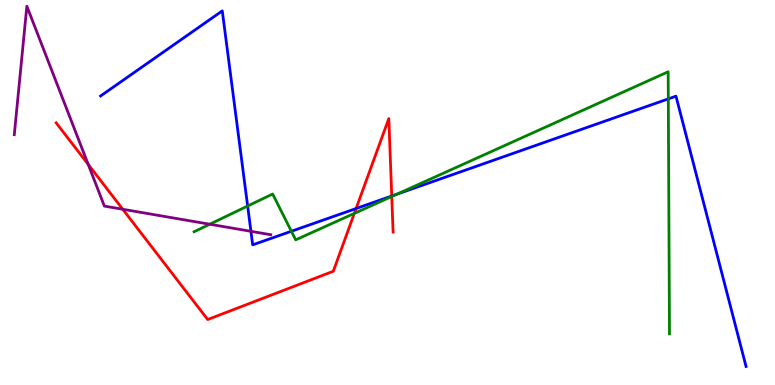[{'lines': ['blue', 'red'], 'intersections': [{'x': 4.59, 'y': 4.58}, {'x': 5.05, 'y': 4.91}]}, {'lines': ['green', 'red'], 'intersections': [{'x': 4.57, 'y': 4.46}, {'x': 5.05, 'y': 4.9}]}, {'lines': ['purple', 'red'], 'intersections': [{'x': 1.14, 'y': 5.73}, {'x': 1.58, 'y': 4.56}]}, {'lines': ['blue', 'green'], 'intersections': [{'x': 3.2, 'y': 4.65}, {'x': 3.76, 'y': 3.99}, {'x': 5.12, 'y': 4.95}, {'x': 8.62, 'y': 7.43}]}, {'lines': ['blue', 'purple'], 'intersections': [{'x': 3.24, 'y': 3.99}]}, {'lines': ['green', 'purple'], 'intersections': [{'x': 2.71, 'y': 4.18}]}]